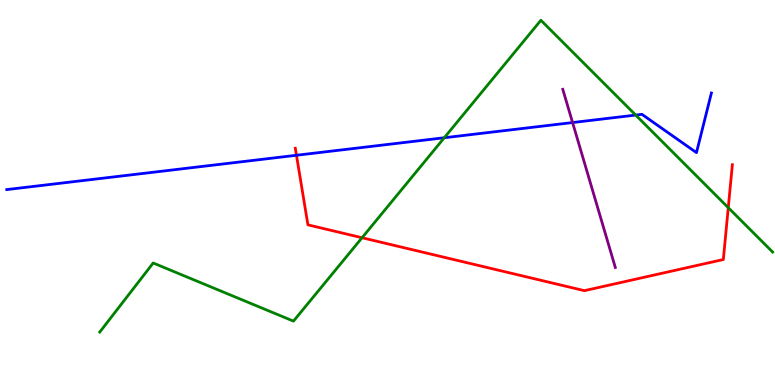[{'lines': ['blue', 'red'], 'intersections': [{'x': 3.83, 'y': 5.97}]}, {'lines': ['green', 'red'], 'intersections': [{'x': 4.67, 'y': 3.83}, {'x': 9.4, 'y': 4.61}]}, {'lines': ['purple', 'red'], 'intersections': []}, {'lines': ['blue', 'green'], 'intersections': [{'x': 5.73, 'y': 6.42}, {'x': 8.2, 'y': 7.01}]}, {'lines': ['blue', 'purple'], 'intersections': [{'x': 7.39, 'y': 6.82}]}, {'lines': ['green', 'purple'], 'intersections': []}]